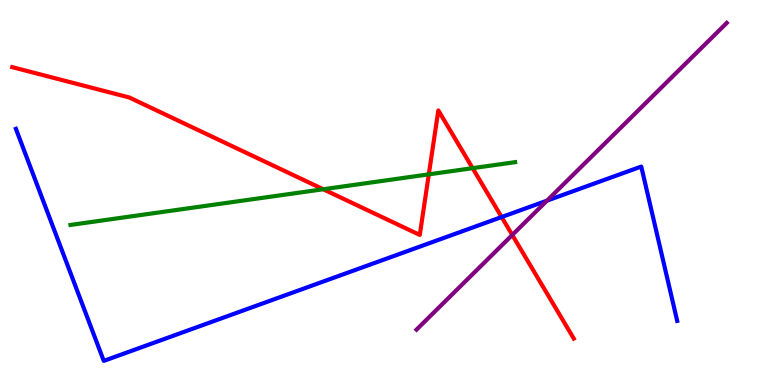[{'lines': ['blue', 'red'], 'intersections': [{'x': 6.47, 'y': 4.36}]}, {'lines': ['green', 'red'], 'intersections': [{'x': 4.17, 'y': 5.08}, {'x': 5.53, 'y': 5.47}, {'x': 6.1, 'y': 5.63}]}, {'lines': ['purple', 'red'], 'intersections': [{'x': 6.61, 'y': 3.9}]}, {'lines': ['blue', 'green'], 'intersections': []}, {'lines': ['blue', 'purple'], 'intersections': [{'x': 7.06, 'y': 4.79}]}, {'lines': ['green', 'purple'], 'intersections': []}]